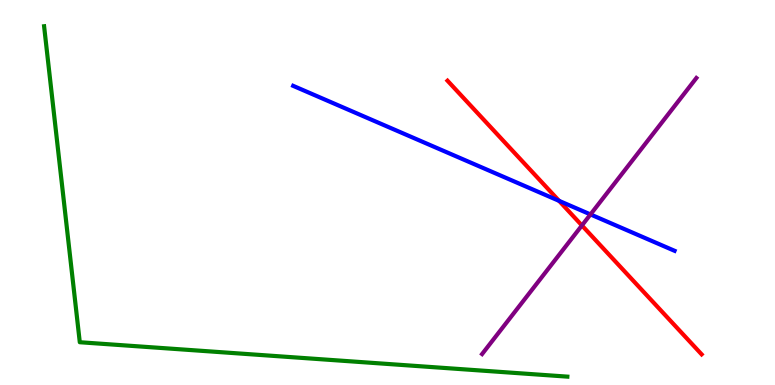[{'lines': ['blue', 'red'], 'intersections': [{'x': 7.21, 'y': 4.78}]}, {'lines': ['green', 'red'], 'intersections': []}, {'lines': ['purple', 'red'], 'intersections': [{'x': 7.51, 'y': 4.14}]}, {'lines': ['blue', 'green'], 'intersections': []}, {'lines': ['blue', 'purple'], 'intersections': [{'x': 7.62, 'y': 4.43}]}, {'lines': ['green', 'purple'], 'intersections': []}]